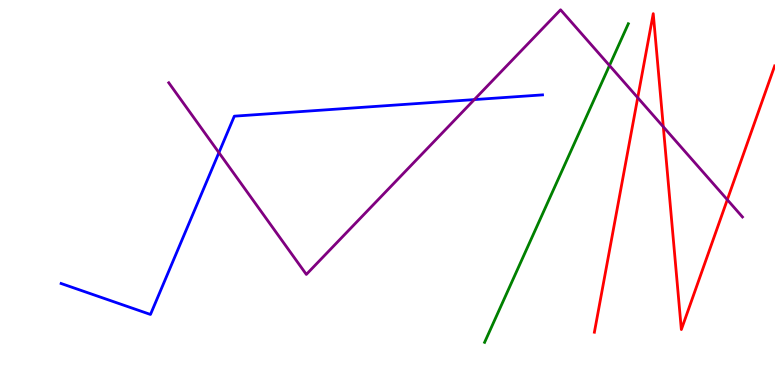[{'lines': ['blue', 'red'], 'intersections': []}, {'lines': ['green', 'red'], 'intersections': []}, {'lines': ['purple', 'red'], 'intersections': [{'x': 8.23, 'y': 7.46}, {'x': 8.56, 'y': 6.71}, {'x': 9.38, 'y': 4.81}]}, {'lines': ['blue', 'green'], 'intersections': []}, {'lines': ['blue', 'purple'], 'intersections': [{'x': 2.82, 'y': 6.04}, {'x': 6.12, 'y': 7.41}]}, {'lines': ['green', 'purple'], 'intersections': [{'x': 7.86, 'y': 8.3}]}]